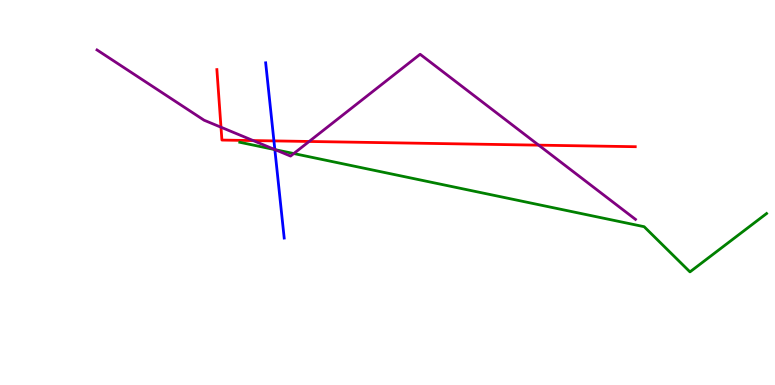[{'lines': ['blue', 'red'], 'intersections': [{'x': 3.53, 'y': 6.34}]}, {'lines': ['green', 'red'], 'intersections': []}, {'lines': ['purple', 'red'], 'intersections': [{'x': 2.85, 'y': 6.7}, {'x': 3.27, 'y': 6.35}, {'x': 3.99, 'y': 6.33}, {'x': 6.95, 'y': 6.23}]}, {'lines': ['blue', 'green'], 'intersections': [{'x': 3.55, 'y': 6.11}]}, {'lines': ['blue', 'purple'], 'intersections': [{'x': 3.55, 'y': 6.12}]}, {'lines': ['green', 'purple'], 'intersections': [{'x': 3.55, 'y': 6.11}, {'x': 3.79, 'y': 6.01}]}]